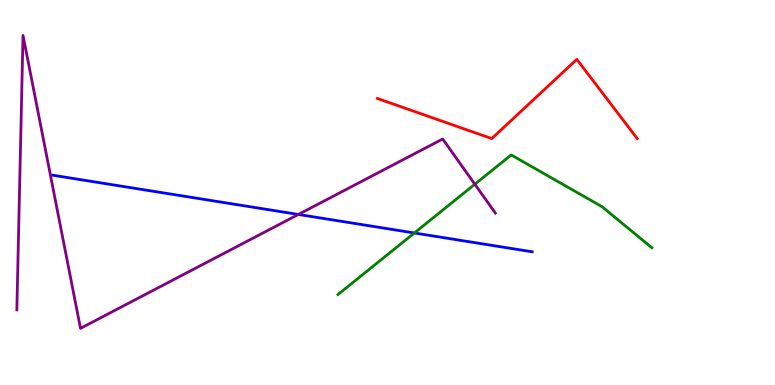[{'lines': ['blue', 'red'], 'intersections': []}, {'lines': ['green', 'red'], 'intersections': []}, {'lines': ['purple', 'red'], 'intersections': []}, {'lines': ['blue', 'green'], 'intersections': [{'x': 5.35, 'y': 3.95}]}, {'lines': ['blue', 'purple'], 'intersections': [{'x': 3.85, 'y': 4.43}]}, {'lines': ['green', 'purple'], 'intersections': [{'x': 6.13, 'y': 5.21}]}]